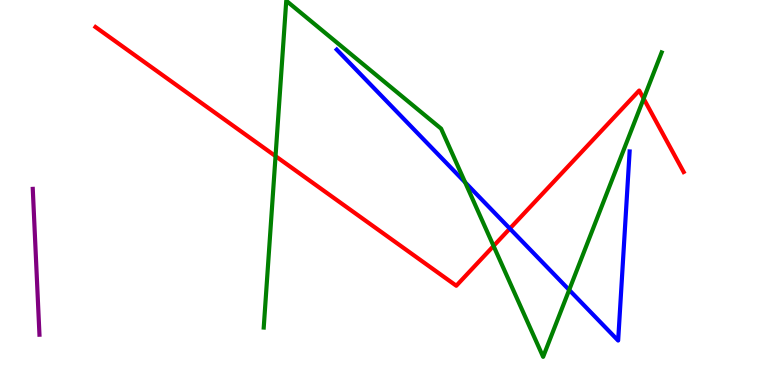[{'lines': ['blue', 'red'], 'intersections': [{'x': 6.58, 'y': 4.06}]}, {'lines': ['green', 'red'], 'intersections': [{'x': 3.56, 'y': 5.94}, {'x': 6.37, 'y': 3.61}, {'x': 8.31, 'y': 7.44}]}, {'lines': ['purple', 'red'], 'intersections': []}, {'lines': ['blue', 'green'], 'intersections': [{'x': 6.0, 'y': 5.26}, {'x': 7.34, 'y': 2.47}]}, {'lines': ['blue', 'purple'], 'intersections': []}, {'lines': ['green', 'purple'], 'intersections': []}]